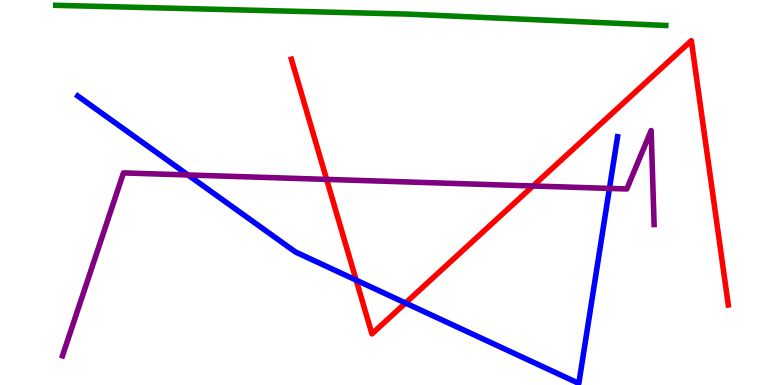[{'lines': ['blue', 'red'], 'intersections': [{'x': 4.6, 'y': 2.72}, {'x': 5.23, 'y': 2.13}]}, {'lines': ['green', 'red'], 'intersections': []}, {'lines': ['purple', 'red'], 'intersections': [{'x': 4.21, 'y': 5.34}, {'x': 6.88, 'y': 5.17}]}, {'lines': ['blue', 'green'], 'intersections': []}, {'lines': ['blue', 'purple'], 'intersections': [{'x': 2.43, 'y': 5.46}, {'x': 7.86, 'y': 5.11}]}, {'lines': ['green', 'purple'], 'intersections': []}]